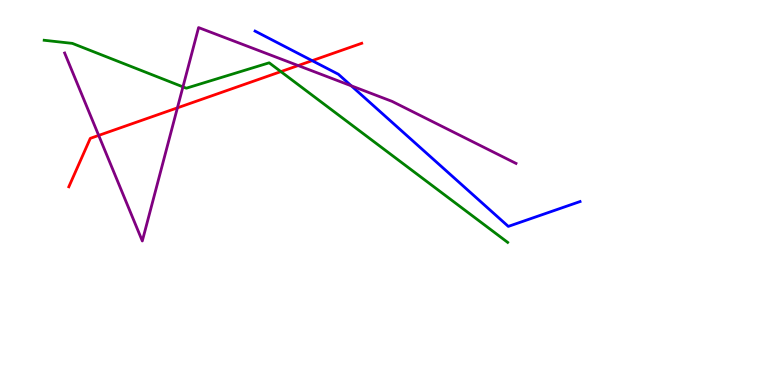[{'lines': ['blue', 'red'], 'intersections': [{'x': 4.03, 'y': 8.42}]}, {'lines': ['green', 'red'], 'intersections': [{'x': 3.62, 'y': 8.14}]}, {'lines': ['purple', 'red'], 'intersections': [{'x': 1.27, 'y': 6.48}, {'x': 2.29, 'y': 7.2}, {'x': 3.85, 'y': 8.3}]}, {'lines': ['blue', 'green'], 'intersections': []}, {'lines': ['blue', 'purple'], 'intersections': [{'x': 4.53, 'y': 7.77}]}, {'lines': ['green', 'purple'], 'intersections': [{'x': 2.36, 'y': 7.74}]}]